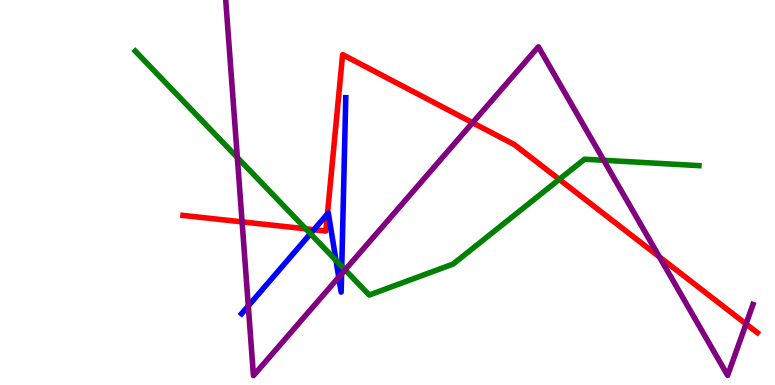[{'lines': ['blue', 'red'], 'intersections': [{'x': 4.05, 'y': 4.03}, {'x': 4.23, 'y': 4.44}]}, {'lines': ['green', 'red'], 'intersections': [{'x': 3.95, 'y': 4.06}, {'x': 7.22, 'y': 5.34}]}, {'lines': ['purple', 'red'], 'intersections': [{'x': 3.12, 'y': 4.24}, {'x': 6.1, 'y': 6.81}, {'x': 8.51, 'y': 3.33}, {'x': 9.63, 'y': 1.59}]}, {'lines': ['blue', 'green'], 'intersections': [{'x': 4.01, 'y': 3.93}, {'x': 4.34, 'y': 3.24}, {'x': 4.41, 'y': 3.08}]}, {'lines': ['blue', 'purple'], 'intersections': [{'x': 3.2, 'y': 2.05}, {'x': 4.37, 'y': 2.8}, {'x': 4.41, 'y': 2.89}]}, {'lines': ['green', 'purple'], 'intersections': [{'x': 3.06, 'y': 5.91}, {'x': 4.45, 'y': 2.99}, {'x': 7.79, 'y': 5.84}]}]